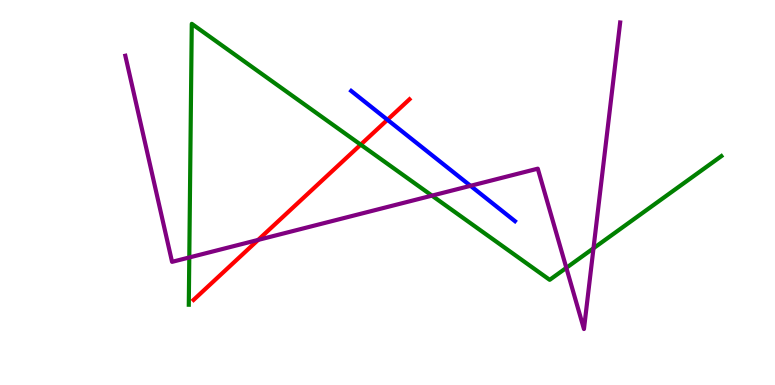[{'lines': ['blue', 'red'], 'intersections': [{'x': 5.0, 'y': 6.89}]}, {'lines': ['green', 'red'], 'intersections': [{'x': 4.65, 'y': 6.24}]}, {'lines': ['purple', 'red'], 'intersections': [{'x': 3.33, 'y': 3.77}]}, {'lines': ['blue', 'green'], 'intersections': []}, {'lines': ['blue', 'purple'], 'intersections': [{'x': 6.07, 'y': 5.17}]}, {'lines': ['green', 'purple'], 'intersections': [{'x': 2.44, 'y': 3.31}, {'x': 5.57, 'y': 4.92}, {'x': 7.31, 'y': 3.04}, {'x': 7.66, 'y': 3.55}]}]